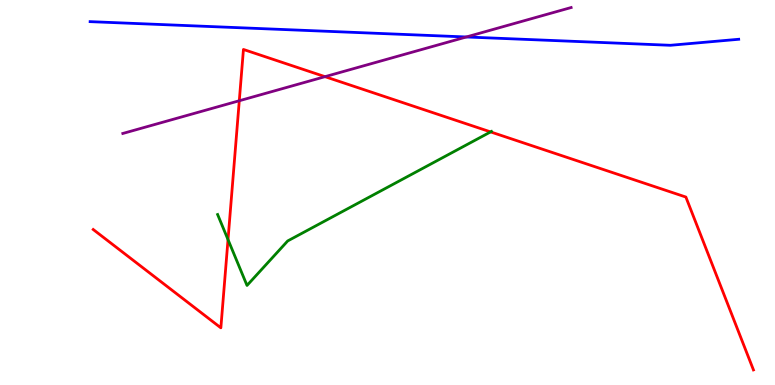[{'lines': ['blue', 'red'], 'intersections': []}, {'lines': ['green', 'red'], 'intersections': [{'x': 2.94, 'y': 3.78}, {'x': 6.33, 'y': 6.57}]}, {'lines': ['purple', 'red'], 'intersections': [{'x': 3.09, 'y': 7.38}, {'x': 4.19, 'y': 8.01}]}, {'lines': ['blue', 'green'], 'intersections': []}, {'lines': ['blue', 'purple'], 'intersections': [{'x': 6.02, 'y': 9.04}]}, {'lines': ['green', 'purple'], 'intersections': []}]